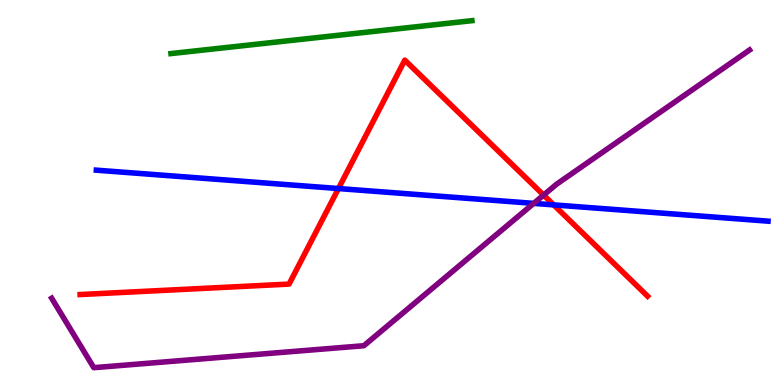[{'lines': ['blue', 'red'], 'intersections': [{'x': 4.37, 'y': 5.1}, {'x': 7.14, 'y': 4.68}]}, {'lines': ['green', 'red'], 'intersections': []}, {'lines': ['purple', 'red'], 'intersections': [{'x': 7.01, 'y': 4.93}]}, {'lines': ['blue', 'green'], 'intersections': []}, {'lines': ['blue', 'purple'], 'intersections': [{'x': 6.89, 'y': 4.72}]}, {'lines': ['green', 'purple'], 'intersections': []}]